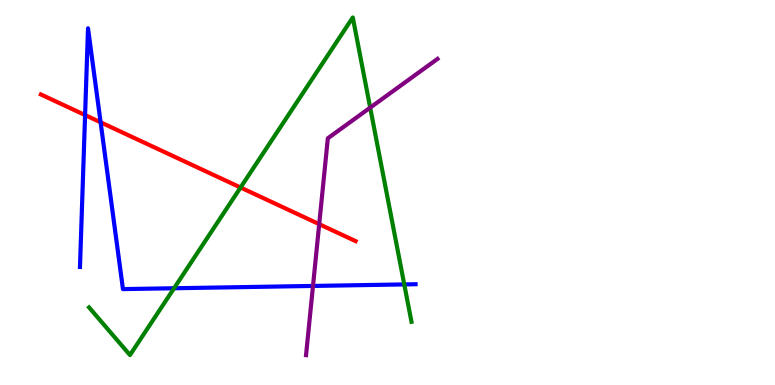[{'lines': ['blue', 'red'], 'intersections': [{'x': 1.1, 'y': 7.01}, {'x': 1.3, 'y': 6.82}]}, {'lines': ['green', 'red'], 'intersections': [{'x': 3.1, 'y': 5.13}]}, {'lines': ['purple', 'red'], 'intersections': [{'x': 4.12, 'y': 4.18}]}, {'lines': ['blue', 'green'], 'intersections': [{'x': 2.25, 'y': 2.51}, {'x': 5.22, 'y': 2.61}]}, {'lines': ['blue', 'purple'], 'intersections': [{'x': 4.04, 'y': 2.57}]}, {'lines': ['green', 'purple'], 'intersections': [{'x': 4.78, 'y': 7.2}]}]